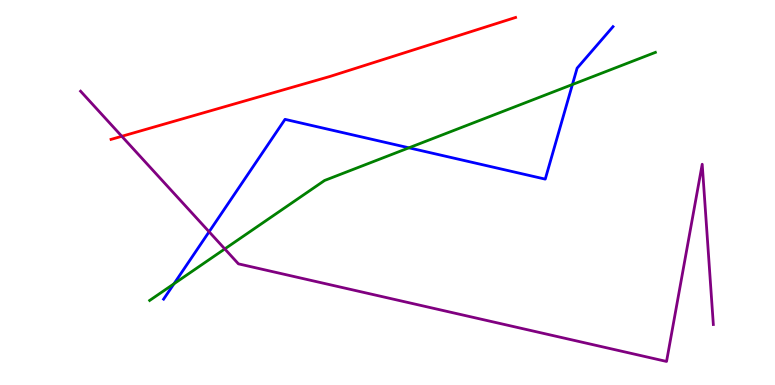[{'lines': ['blue', 'red'], 'intersections': []}, {'lines': ['green', 'red'], 'intersections': []}, {'lines': ['purple', 'red'], 'intersections': [{'x': 1.57, 'y': 6.46}]}, {'lines': ['blue', 'green'], 'intersections': [{'x': 2.24, 'y': 2.63}, {'x': 5.28, 'y': 6.16}, {'x': 7.39, 'y': 7.8}]}, {'lines': ['blue', 'purple'], 'intersections': [{'x': 2.7, 'y': 3.98}]}, {'lines': ['green', 'purple'], 'intersections': [{'x': 2.9, 'y': 3.53}]}]